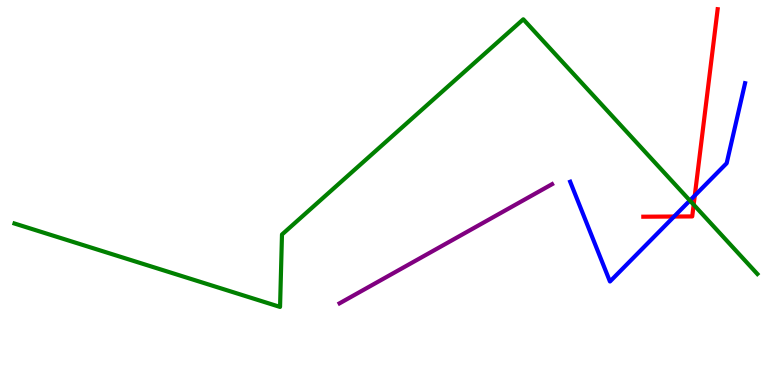[{'lines': ['blue', 'red'], 'intersections': [{'x': 8.7, 'y': 4.38}, {'x': 8.97, 'y': 4.92}]}, {'lines': ['green', 'red'], 'intersections': [{'x': 8.95, 'y': 4.68}]}, {'lines': ['purple', 'red'], 'intersections': []}, {'lines': ['blue', 'green'], 'intersections': [{'x': 8.9, 'y': 4.79}]}, {'lines': ['blue', 'purple'], 'intersections': []}, {'lines': ['green', 'purple'], 'intersections': []}]